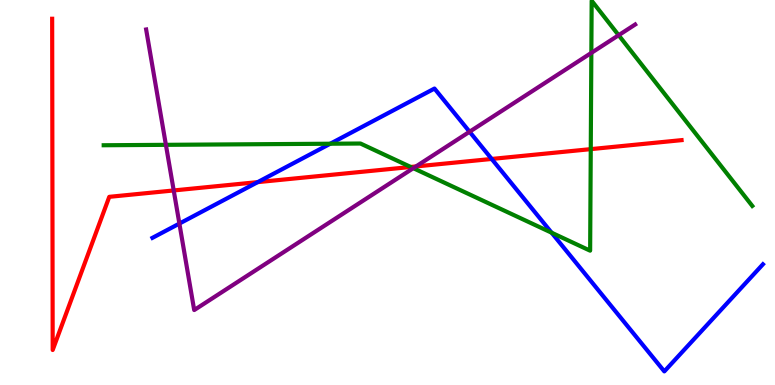[{'lines': ['blue', 'red'], 'intersections': [{'x': 3.33, 'y': 5.27}, {'x': 6.34, 'y': 5.87}]}, {'lines': ['green', 'red'], 'intersections': [{'x': 5.3, 'y': 5.66}, {'x': 7.62, 'y': 6.13}]}, {'lines': ['purple', 'red'], 'intersections': [{'x': 2.24, 'y': 5.05}, {'x': 5.37, 'y': 5.68}]}, {'lines': ['blue', 'green'], 'intersections': [{'x': 4.26, 'y': 6.27}, {'x': 7.12, 'y': 3.96}]}, {'lines': ['blue', 'purple'], 'intersections': [{'x': 2.31, 'y': 4.19}, {'x': 6.06, 'y': 6.58}]}, {'lines': ['green', 'purple'], 'intersections': [{'x': 2.14, 'y': 6.24}, {'x': 5.33, 'y': 5.63}, {'x': 7.63, 'y': 8.63}, {'x': 7.98, 'y': 9.09}]}]